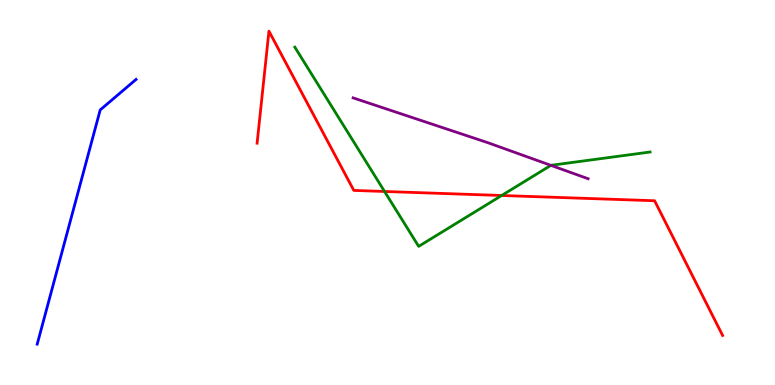[{'lines': ['blue', 'red'], 'intersections': []}, {'lines': ['green', 'red'], 'intersections': [{'x': 4.96, 'y': 5.03}, {'x': 6.47, 'y': 4.92}]}, {'lines': ['purple', 'red'], 'intersections': []}, {'lines': ['blue', 'green'], 'intersections': []}, {'lines': ['blue', 'purple'], 'intersections': []}, {'lines': ['green', 'purple'], 'intersections': [{'x': 7.11, 'y': 5.71}]}]